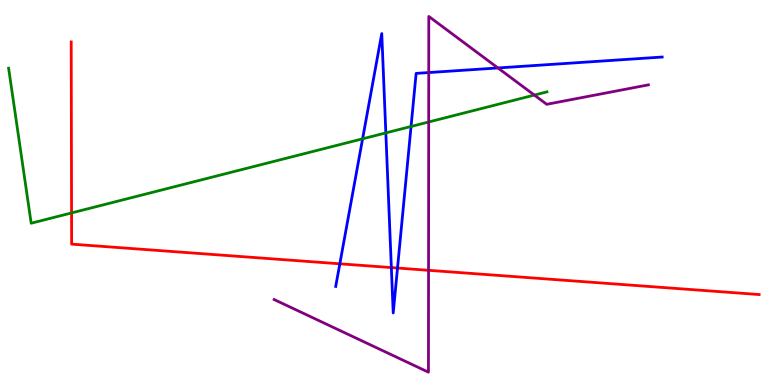[{'lines': ['blue', 'red'], 'intersections': [{'x': 4.38, 'y': 3.15}, {'x': 5.05, 'y': 3.05}, {'x': 5.13, 'y': 3.04}]}, {'lines': ['green', 'red'], 'intersections': [{'x': 0.923, 'y': 4.47}]}, {'lines': ['purple', 'red'], 'intersections': [{'x': 5.53, 'y': 2.98}]}, {'lines': ['blue', 'green'], 'intersections': [{'x': 4.68, 'y': 6.39}, {'x': 4.98, 'y': 6.55}, {'x': 5.3, 'y': 6.71}]}, {'lines': ['blue', 'purple'], 'intersections': [{'x': 5.53, 'y': 8.12}, {'x': 6.42, 'y': 8.23}]}, {'lines': ['green', 'purple'], 'intersections': [{'x': 5.53, 'y': 6.83}, {'x': 6.89, 'y': 7.53}]}]